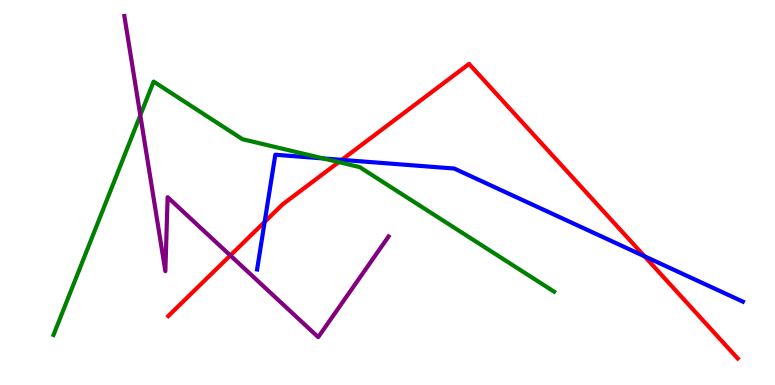[{'lines': ['blue', 'red'], 'intersections': [{'x': 3.41, 'y': 4.24}, {'x': 4.41, 'y': 5.85}, {'x': 8.32, 'y': 3.34}]}, {'lines': ['green', 'red'], 'intersections': [{'x': 4.37, 'y': 5.79}]}, {'lines': ['purple', 'red'], 'intersections': [{'x': 2.97, 'y': 3.36}]}, {'lines': ['blue', 'green'], 'intersections': [{'x': 4.17, 'y': 5.88}]}, {'lines': ['blue', 'purple'], 'intersections': []}, {'lines': ['green', 'purple'], 'intersections': [{'x': 1.81, 'y': 7.01}]}]